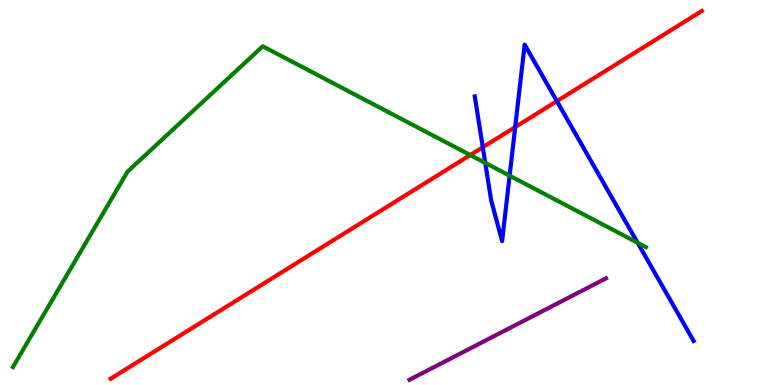[{'lines': ['blue', 'red'], 'intersections': [{'x': 6.23, 'y': 6.18}, {'x': 6.65, 'y': 6.7}, {'x': 7.19, 'y': 7.37}]}, {'lines': ['green', 'red'], 'intersections': [{'x': 6.07, 'y': 5.97}]}, {'lines': ['purple', 'red'], 'intersections': []}, {'lines': ['blue', 'green'], 'intersections': [{'x': 6.26, 'y': 5.77}, {'x': 6.58, 'y': 5.44}, {'x': 8.23, 'y': 3.69}]}, {'lines': ['blue', 'purple'], 'intersections': []}, {'lines': ['green', 'purple'], 'intersections': []}]